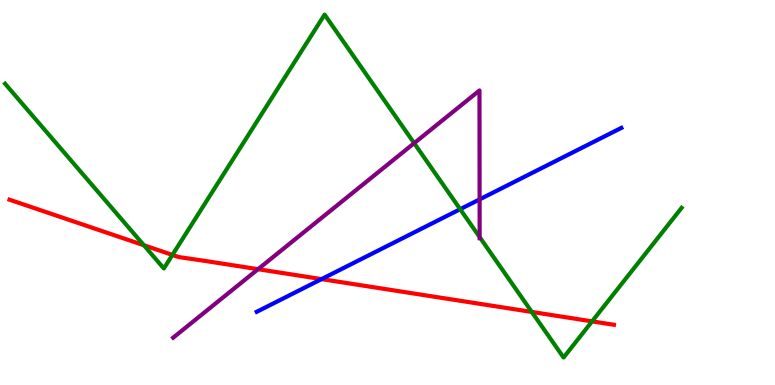[{'lines': ['blue', 'red'], 'intersections': [{'x': 4.15, 'y': 2.75}]}, {'lines': ['green', 'red'], 'intersections': [{'x': 1.86, 'y': 3.63}, {'x': 2.22, 'y': 3.38}, {'x': 6.86, 'y': 1.9}, {'x': 7.64, 'y': 1.65}]}, {'lines': ['purple', 'red'], 'intersections': [{'x': 3.33, 'y': 3.01}]}, {'lines': ['blue', 'green'], 'intersections': [{'x': 5.94, 'y': 4.57}]}, {'lines': ['blue', 'purple'], 'intersections': [{'x': 6.19, 'y': 4.82}]}, {'lines': ['green', 'purple'], 'intersections': [{'x': 5.34, 'y': 6.28}, {'x': 6.19, 'y': 3.84}]}]